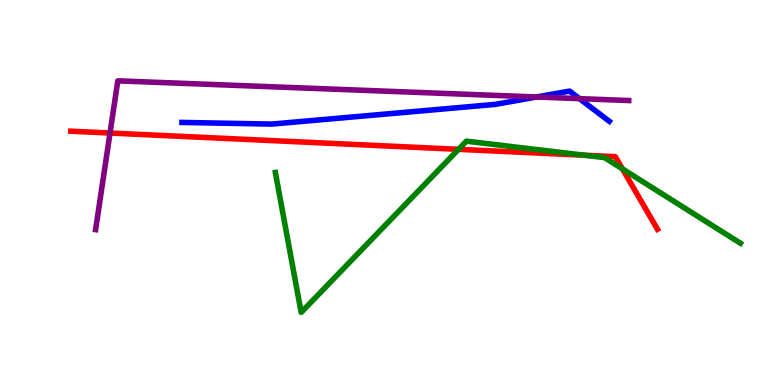[{'lines': ['blue', 'red'], 'intersections': []}, {'lines': ['green', 'red'], 'intersections': [{'x': 5.92, 'y': 6.12}, {'x': 7.54, 'y': 5.97}, {'x': 8.03, 'y': 5.61}]}, {'lines': ['purple', 'red'], 'intersections': [{'x': 1.42, 'y': 6.54}]}, {'lines': ['blue', 'green'], 'intersections': []}, {'lines': ['blue', 'purple'], 'intersections': [{'x': 6.92, 'y': 7.48}, {'x': 7.48, 'y': 7.44}]}, {'lines': ['green', 'purple'], 'intersections': []}]